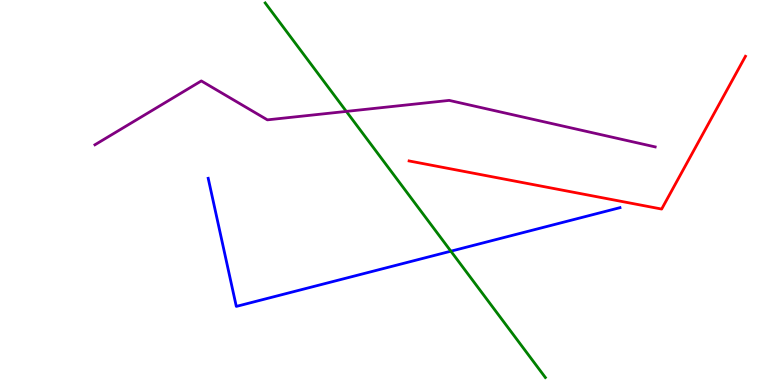[{'lines': ['blue', 'red'], 'intersections': []}, {'lines': ['green', 'red'], 'intersections': []}, {'lines': ['purple', 'red'], 'intersections': []}, {'lines': ['blue', 'green'], 'intersections': [{'x': 5.82, 'y': 3.48}]}, {'lines': ['blue', 'purple'], 'intersections': []}, {'lines': ['green', 'purple'], 'intersections': [{'x': 4.47, 'y': 7.11}]}]